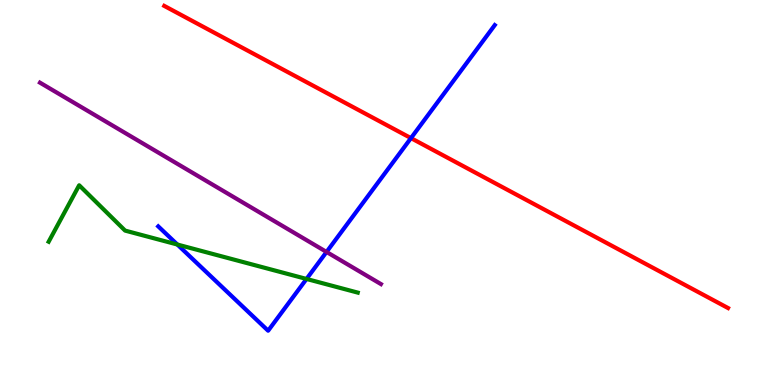[{'lines': ['blue', 'red'], 'intersections': [{'x': 5.3, 'y': 6.41}]}, {'lines': ['green', 'red'], 'intersections': []}, {'lines': ['purple', 'red'], 'intersections': []}, {'lines': ['blue', 'green'], 'intersections': [{'x': 2.29, 'y': 3.65}, {'x': 3.96, 'y': 2.75}]}, {'lines': ['blue', 'purple'], 'intersections': [{'x': 4.21, 'y': 3.46}]}, {'lines': ['green', 'purple'], 'intersections': []}]